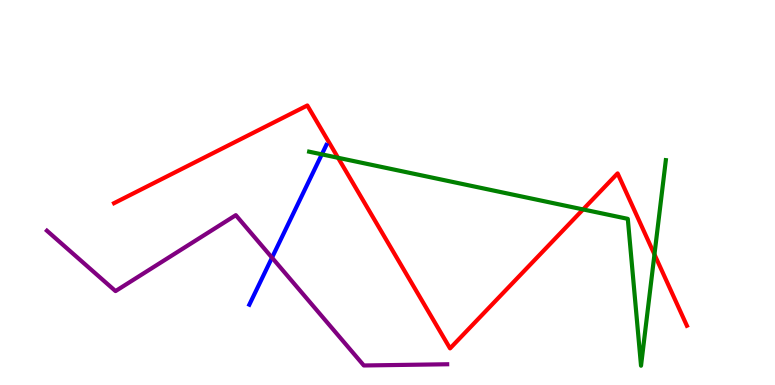[{'lines': ['blue', 'red'], 'intersections': []}, {'lines': ['green', 'red'], 'intersections': [{'x': 4.36, 'y': 5.9}, {'x': 7.52, 'y': 4.56}, {'x': 8.44, 'y': 3.39}]}, {'lines': ['purple', 'red'], 'intersections': []}, {'lines': ['blue', 'green'], 'intersections': [{'x': 4.15, 'y': 5.99}]}, {'lines': ['blue', 'purple'], 'intersections': [{'x': 3.51, 'y': 3.31}]}, {'lines': ['green', 'purple'], 'intersections': []}]